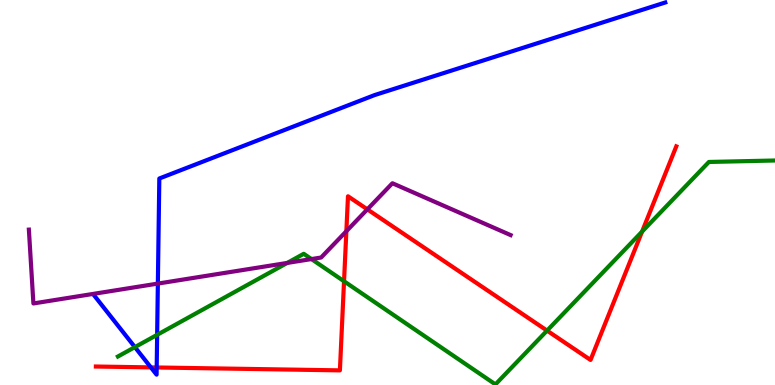[{'lines': ['blue', 'red'], 'intersections': [{'x': 1.95, 'y': 0.458}, {'x': 2.02, 'y': 0.455}]}, {'lines': ['green', 'red'], 'intersections': [{'x': 4.44, 'y': 2.69}, {'x': 7.06, 'y': 1.41}, {'x': 8.28, 'y': 3.98}]}, {'lines': ['purple', 'red'], 'intersections': [{'x': 4.47, 'y': 3.99}, {'x': 4.74, 'y': 4.56}]}, {'lines': ['blue', 'green'], 'intersections': [{'x': 1.74, 'y': 0.984}, {'x': 2.03, 'y': 1.3}]}, {'lines': ['blue', 'purple'], 'intersections': [{'x': 2.04, 'y': 2.63}]}, {'lines': ['green', 'purple'], 'intersections': [{'x': 3.71, 'y': 3.17}, {'x': 4.02, 'y': 3.27}]}]